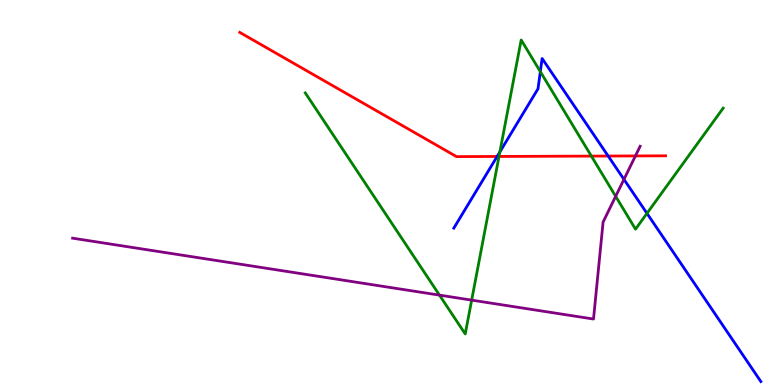[{'lines': ['blue', 'red'], 'intersections': [{'x': 6.41, 'y': 5.94}, {'x': 7.85, 'y': 5.95}]}, {'lines': ['green', 'red'], 'intersections': [{'x': 6.44, 'y': 5.94}, {'x': 7.63, 'y': 5.95}]}, {'lines': ['purple', 'red'], 'intersections': [{'x': 8.2, 'y': 5.95}]}, {'lines': ['blue', 'green'], 'intersections': [{'x': 6.45, 'y': 6.05}, {'x': 6.97, 'y': 8.14}, {'x': 8.35, 'y': 4.46}]}, {'lines': ['blue', 'purple'], 'intersections': [{'x': 8.05, 'y': 5.34}]}, {'lines': ['green', 'purple'], 'intersections': [{'x': 5.67, 'y': 2.33}, {'x': 6.09, 'y': 2.2}, {'x': 7.94, 'y': 4.9}]}]